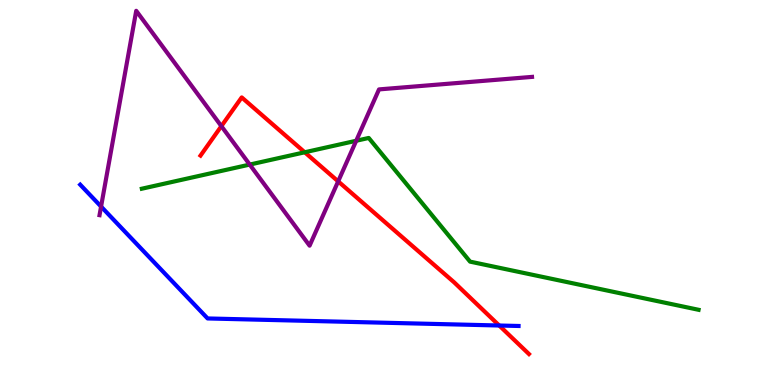[{'lines': ['blue', 'red'], 'intersections': [{'x': 6.44, 'y': 1.55}]}, {'lines': ['green', 'red'], 'intersections': [{'x': 3.93, 'y': 6.04}]}, {'lines': ['purple', 'red'], 'intersections': [{'x': 2.86, 'y': 6.72}, {'x': 4.36, 'y': 5.29}]}, {'lines': ['blue', 'green'], 'intersections': []}, {'lines': ['blue', 'purple'], 'intersections': [{'x': 1.3, 'y': 4.63}]}, {'lines': ['green', 'purple'], 'intersections': [{'x': 3.22, 'y': 5.73}, {'x': 4.6, 'y': 6.34}]}]